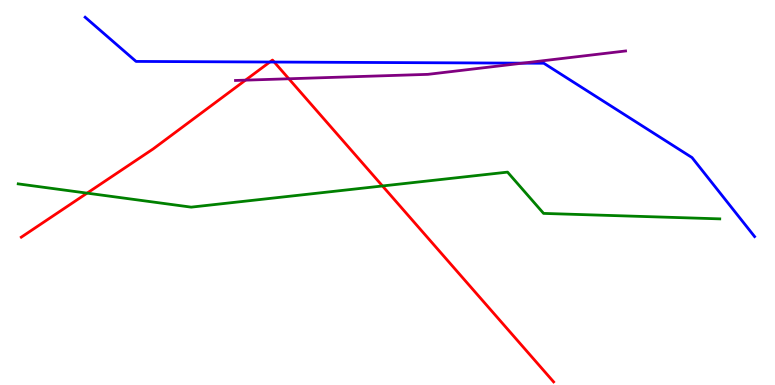[{'lines': ['blue', 'red'], 'intersections': [{'x': 3.48, 'y': 8.39}, {'x': 3.54, 'y': 8.39}]}, {'lines': ['green', 'red'], 'intersections': [{'x': 1.12, 'y': 4.98}, {'x': 4.94, 'y': 5.17}]}, {'lines': ['purple', 'red'], 'intersections': [{'x': 3.17, 'y': 7.92}, {'x': 3.73, 'y': 7.95}]}, {'lines': ['blue', 'green'], 'intersections': []}, {'lines': ['blue', 'purple'], 'intersections': [{'x': 6.74, 'y': 8.36}]}, {'lines': ['green', 'purple'], 'intersections': []}]